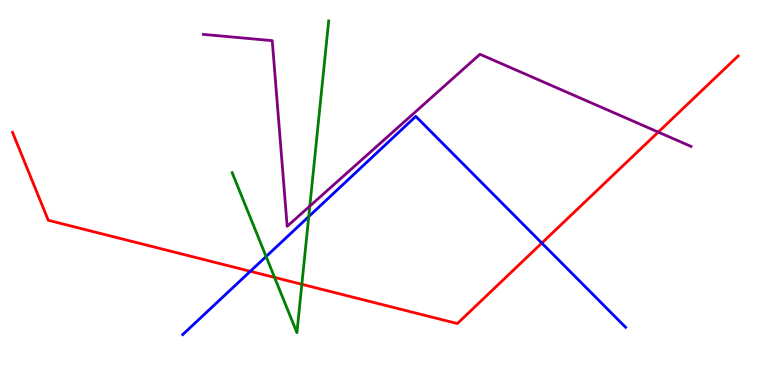[{'lines': ['blue', 'red'], 'intersections': [{'x': 3.23, 'y': 2.95}, {'x': 6.99, 'y': 3.69}]}, {'lines': ['green', 'red'], 'intersections': [{'x': 3.54, 'y': 2.79}, {'x': 3.89, 'y': 2.62}]}, {'lines': ['purple', 'red'], 'intersections': [{'x': 8.49, 'y': 6.57}]}, {'lines': ['blue', 'green'], 'intersections': [{'x': 3.43, 'y': 3.34}, {'x': 3.98, 'y': 4.37}]}, {'lines': ['blue', 'purple'], 'intersections': []}, {'lines': ['green', 'purple'], 'intersections': [{'x': 4.0, 'y': 4.65}]}]